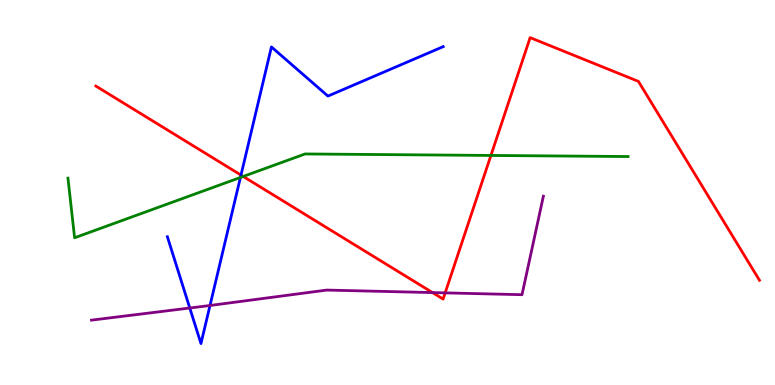[{'lines': ['blue', 'red'], 'intersections': [{'x': 3.11, 'y': 5.45}]}, {'lines': ['green', 'red'], 'intersections': [{'x': 3.14, 'y': 5.42}, {'x': 6.33, 'y': 5.96}]}, {'lines': ['purple', 'red'], 'intersections': [{'x': 5.58, 'y': 2.4}, {'x': 5.74, 'y': 2.39}]}, {'lines': ['blue', 'green'], 'intersections': [{'x': 3.1, 'y': 5.39}]}, {'lines': ['blue', 'purple'], 'intersections': [{'x': 2.45, 'y': 2.0}, {'x': 2.71, 'y': 2.07}]}, {'lines': ['green', 'purple'], 'intersections': []}]